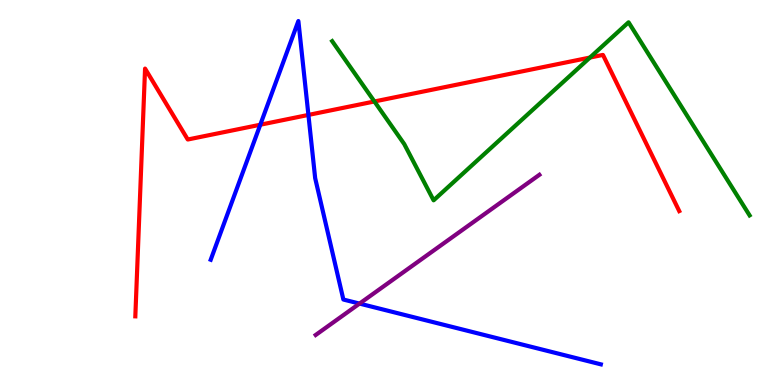[{'lines': ['blue', 'red'], 'intersections': [{'x': 3.36, 'y': 6.76}, {'x': 3.98, 'y': 7.01}]}, {'lines': ['green', 'red'], 'intersections': [{'x': 4.83, 'y': 7.36}, {'x': 7.61, 'y': 8.51}]}, {'lines': ['purple', 'red'], 'intersections': []}, {'lines': ['blue', 'green'], 'intersections': []}, {'lines': ['blue', 'purple'], 'intersections': [{'x': 4.64, 'y': 2.11}]}, {'lines': ['green', 'purple'], 'intersections': []}]